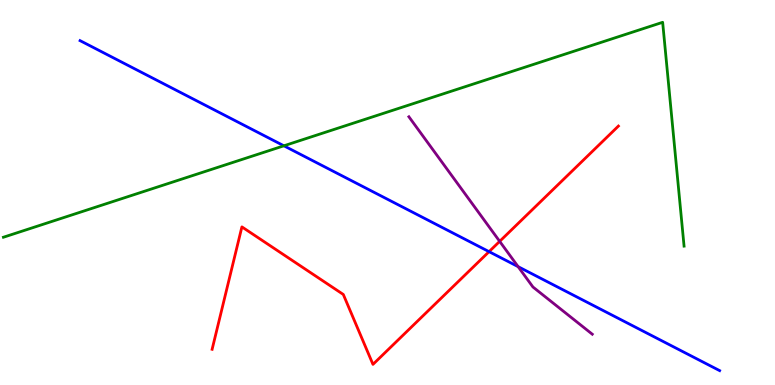[{'lines': ['blue', 'red'], 'intersections': [{'x': 6.31, 'y': 3.46}]}, {'lines': ['green', 'red'], 'intersections': []}, {'lines': ['purple', 'red'], 'intersections': [{'x': 6.45, 'y': 3.73}]}, {'lines': ['blue', 'green'], 'intersections': [{'x': 3.66, 'y': 6.21}]}, {'lines': ['blue', 'purple'], 'intersections': [{'x': 6.69, 'y': 3.07}]}, {'lines': ['green', 'purple'], 'intersections': []}]